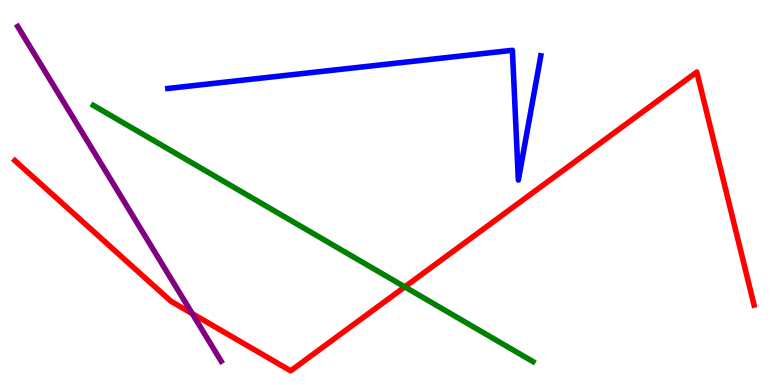[{'lines': ['blue', 'red'], 'intersections': []}, {'lines': ['green', 'red'], 'intersections': [{'x': 5.22, 'y': 2.55}]}, {'lines': ['purple', 'red'], 'intersections': [{'x': 2.48, 'y': 1.85}]}, {'lines': ['blue', 'green'], 'intersections': []}, {'lines': ['blue', 'purple'], 'intersections': []}, {'lines': ['green', 'purple'], 'intersections': []}]